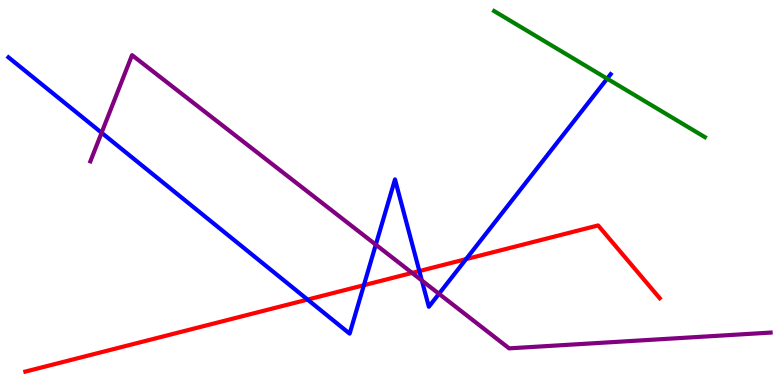[{'lines': ['blue', 'red'], 'intersections': [{'x': 3.97, 'y': 2.22}, {'x': 4.7, 'y': 2.59}, {'x': 5.41, 'y': 2.96}, {'x': 6.01, 'y': 3.27}]}, {'lines': ['green', 'red'], 'intersections': []}, {'lines': ['purple', 'red'], 'intersections': [{'x': 5.32, 'y': 2.91}]}, {'lines': ['blue', 'green'], 'intersections': [{'x': 7.83, 'y': 7.96}]}, {'lines': ['blue', 'purple'], 'intersections': [{'x': 1.31, 'y': 6.55}, {'x': 4.85, 'y': 3.64}, {'x': 5.44, 'y': 2.71}, {'x': 5.66, 'y': 2.37}]}, {'lines': ['green', 'purple'], 'intersections': []}]